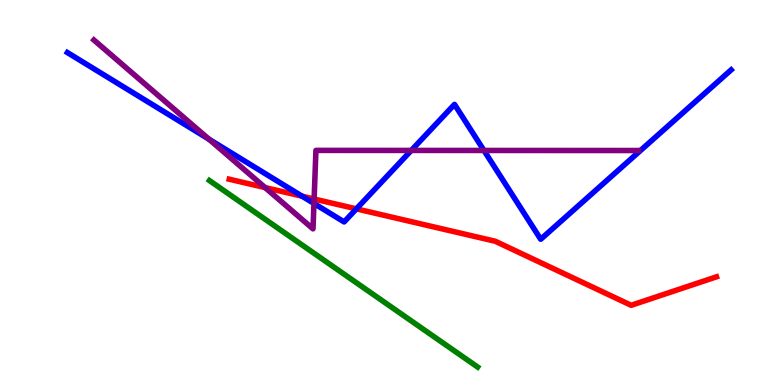[{'lines': ['blue', 'red'], 'intersections': [{'x': 3.9, 'y': 4.9}, {'x': 4.6, 'y': 4.57}]}, {'lines': ['green', 'red'], 'intersections': []}, {'lines': ['purple', 'red'], 'intersections': [{'x': 3.42, 'y': 5.13}, {'x': 4.05, 'y': 4.83}]}, {'lines': ['blue', 'green'], 'intersections': []}, {'lines': ['blue', 'purple'], 'intersections': [{'x': 2.7, 'y': 6.38}, {'x': 4.05, 'y': 4.72}, {'x': 5.31, 'y': 6.09}, {'x': 6.24, 'y': 6.09}]}, {'lines': ['green', 'purple'], 'intersections': []}]